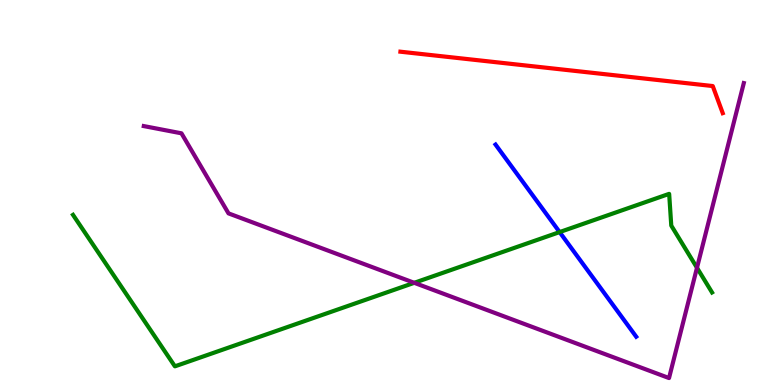[{'lines': ['blue', 'red'], 'intersections': []}, {'lines': ['green', 'red'], 'intersections': []}, {'lines': ['purple', 'red'], 'intersections': []}, {'lines': ['blue', 'green'], 'intersections': [{'x': 7.22, 'y': 3.97}]}, {'lines': ['blue', 'purple'], 'intersections': []}, {'lines': ['green', 'purple'], 'intersections': [{'x': 5.35, 'y': 2.65}, {'x': 8.99, 'y': 3.05}]}]